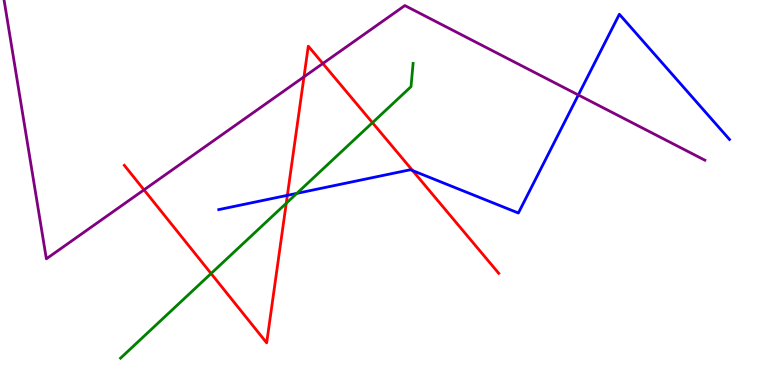[{'lines': ['blue', 'red'], 'intersections': [{'x': 3.71, 'y': 4.93}, {'x': 5.32, 'y': 5.57}]}, {'lines': ['green', 'red'], 'intersections': [{'x': 2.72, 'y': 2.9}, {'x': 3.69, 'y': 4.72}, {'x': 4.81, 'y': 6.81}]}, {'lines': ['purple', 'red'], 'intersections': [{'x': 1.86, 'y': 5.07}, {'x': 3.92, 'y': 8.0}, {'x': 4.17, 'y': 8.35}]}, {'lines': ['blue', 'green'], 'intersections': [{'x': 3.83, 'y': 4.98}]}, {'lines': ['blue', 'purple'], 'intersections': [{'x': 7.46, 'y': 7.53}]}, {'lines': ['green', 'purple'], 'intersections': []}]